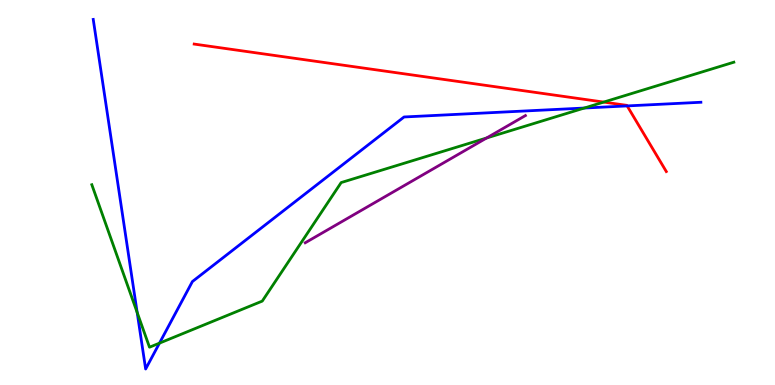[{'lines': ['blue', 'red'], 'intersections': [{'x': 8.09, 'y': 7.25}]}, {'lines': ['green', 'red'], 'intersections': [{'x': 7.79, 'y': 7.35}]}, {'lines': ['purple', 'red'], 'intersections': []}, {'lines': ['blue', 'green'], 'intersections': [{'x': 1.77, 'y': 1.88}, {'x': 2.06, 'y': 1.09}, {'x': 7.54, 'y': 7.19}]}, {'lines': ['blue', 'purple'], 'intersections': []}, {'lines': ['green', 'purple'], 'intersections': [{'x': 6.28, 'y': 6.42}]}]